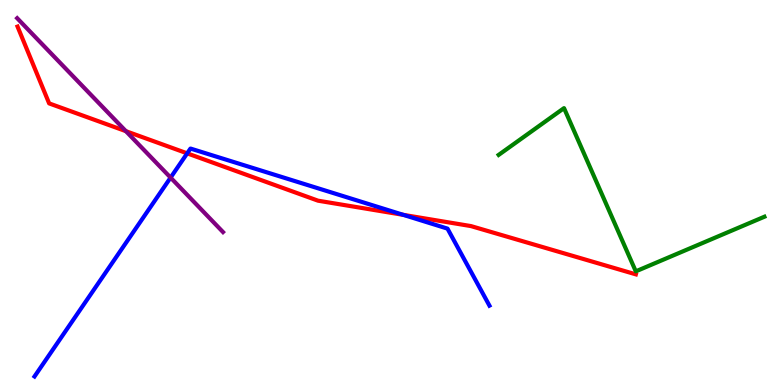[{'lines': ['blue', 'red'], 'intersections': [{'x': 2.42, 'y': 6.02}, {'x': 5.2, 'y': 4.42}]}, {'lines': ['green', 'red'], 'intersections': []}, {'lines': ['purple', 'red'], 'intersections': [{'x': 1.62, 'y': 6.59}]}, {'lines': ['blue', 'green'], 'intersections': []}, {'lines': ['blue', 'purple'], 'intersections': [{'x': 2.2, 'y': 5.39}]}, {'lines': ['green', 'purple'], 'intersections': []}]